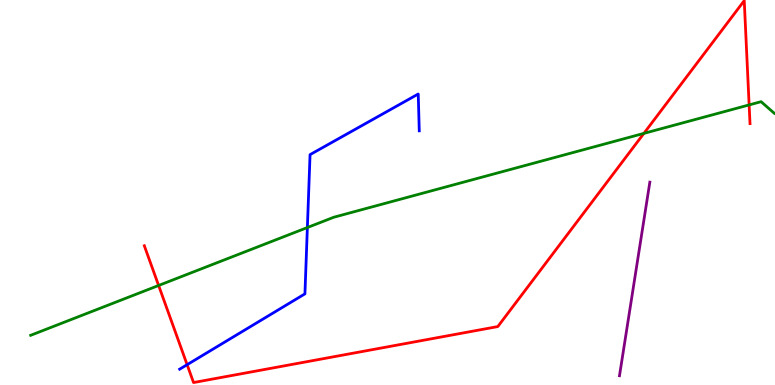[{'lines': ['blue', 'red'], 'intersections': [{'x': 2.41, 'y': 0.528}]}, {'lines': ['green', 'red'], 'intersections': [{'x': 2.05, 'y': 2.59}, {'x': 8.31, 'y': 6.54}, {'x': 9.67, 'y': 7.27}]}, {'lines': ['purple', 'red'], 'intersections': []}, {'lines': ['blue', 'green'], 'intersections': [{'x': 3.97, 'y': 4.09}]}, {'lines': ['blue', 'purple'], 'intersections': []}, {'lines': ['green', 'purple'], 'intersections': []}]